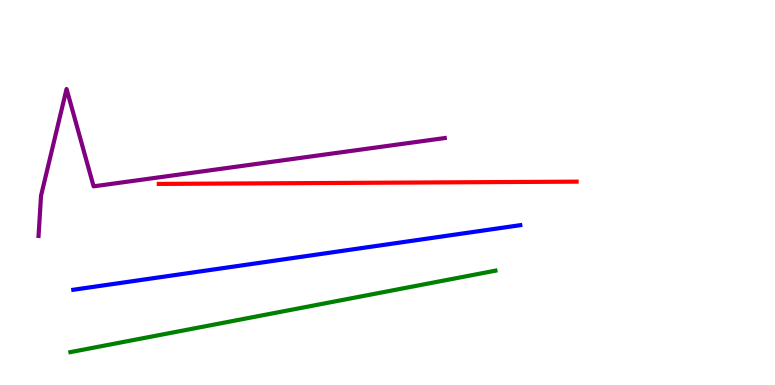[{'lines': ['blue', 'red'], 'intersections': []}, {'lines': ['green', 'red'], 'intersections': []}, {'lines': ['purple', 'red'], 'intersections': []}, {'lines': ['blue', 'green'], 'intersections': []}, {'lines': ['blue', 'purple'], 'intersections': []}, {'lines': ['green', 'purple'], 'intersections': []}]